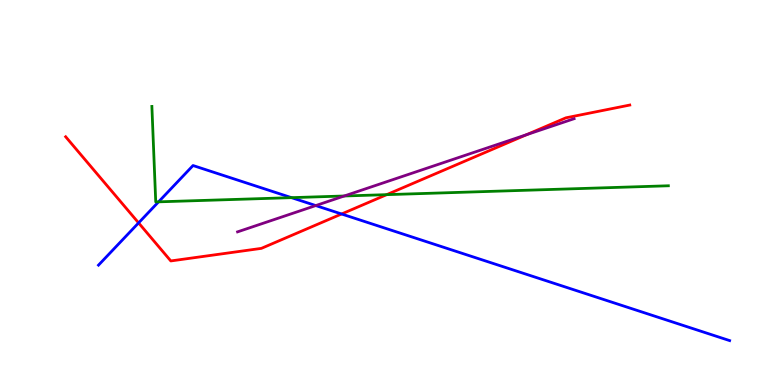[{'lines': ['blue', 'red'], 'intersections': [{'x': 1.79, 'y': 4.21}, {'x': 4.41, 'y': 4.44}]}, {'lines': ['green', 'red'], 'intersections': [{'x': 4.99, 'y': 4.94}]}, {'lines': ['purple', 'red'], 'intersections': [{'x': 6.8, 'y': 6.5}]}, {'lines': ['blue', 'green'], 'intersections': [{'x': 2.05, 'y': 4.76}, {'x': 3.76, 'y': 4.87}]}, {'lines': ['blue', 'purple'], 'intersections': [{'x': 4.07, 'y': 4.66}]}, {'lines': ['green', 'purple'], 'intersections': [{'x': 4.44, 'y': 4.91}]}]